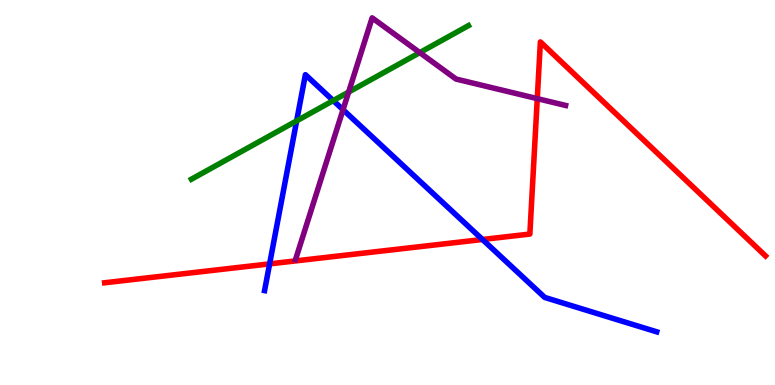[{'lines': ['blue', 'red'], 'intersections': [{'x': 3.48, 'y': 3.15}, {'x': 6.23, 'y': 3.78}]}, {'lines': ['green', 'red'], 'intersections': []}, {'lines': ['purple', 'red'], 'intersections': [{'x': 6.93, 'y': 7.44}]}, {'lines': ['blue', 'green'], 'intersections': [{'x': 3.83, 'y': 6.86}, {'x': 4.3, 'y': 7.39}]}, {'lines': ['blue', 'purple'], 'intersections': [{'x': 4.43, 'y': 7.15}]}, {'lines': ['green', 'purple'], 'intersections': [{'x': 4.5, 'y': 7.61}, {'x': 5.42, 'y': 8.63}]}]